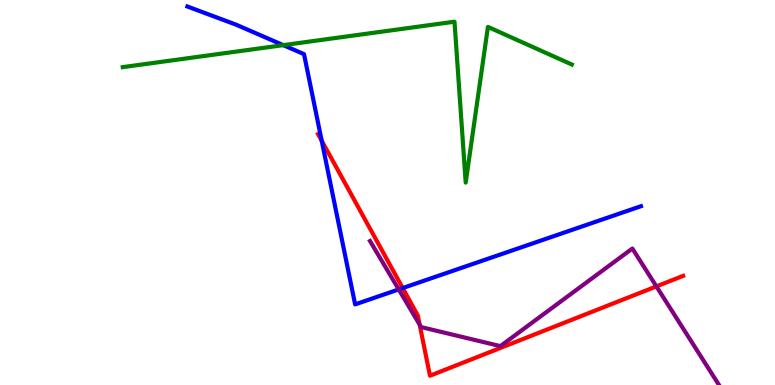[{'lines': ['blue', 'red'], 'intersections': [{'x': 4.15, 'y': 6.35}, {'x': 5.2, 'y': 2.52}]}, {'lines': ['green', 'red'], 'intersections': []}, {'lines': ['purple', 'red'], 'intersections': [{'x': 5.42, 'y': 1.57}, {'x': 8.47, 'y': 2.56}]}, {'lines': ['blue', 'green'], 'intersections': [{'x': 3.66, 'y': 8.83}]}, {'lines': ['blue', 'purple'], 'intersections': [{'x': 5.14, 'y': 2.48}]}, {'lines': ['green', 'purple'], 'intersections': []}]